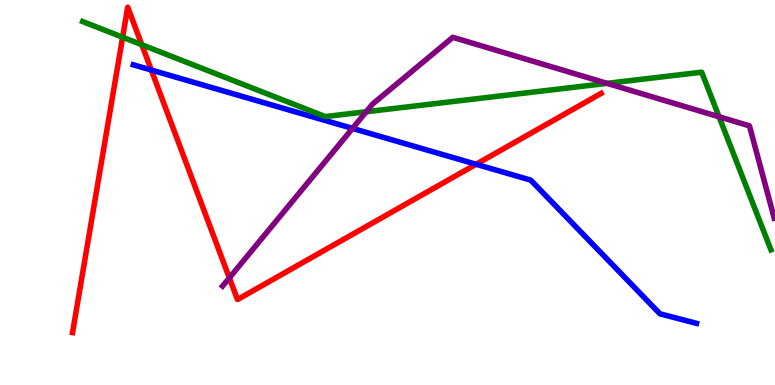[{'lines': ['blue', 'red'], 'intersections': [{'x': 1.95, 'y': 8.18}, {'x': 6.14, 'y': 5.73}]}, {'lines': ['green', 'red'], 'intersections': [{'x': 1.58, 'y': 9.03}, {'x': 1.83, 'y': 8.84}]}, {'lines': ['purple', 'red'], 'intersections': [{'x': 2.96, 'y': 2.78}]}, {'lines': ['blue', 'green'], 'intersections': []}, {'lines': ['blue', 'purple'], 'intersections': [{'x': 4.55, 'y': 6.66}]}, {'lines': ['green', 'purple'], 'intersections': [{'x': 4.73, 'y': 7.1}, {'x': 7.83, 'y': 7.84}, {'x': 9.28, 'y': 6.97}]}]